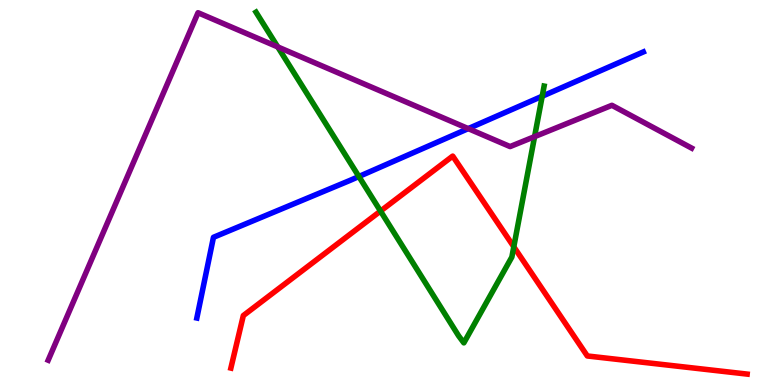[{'lines': ['blue', 'red'], 'intersections': []}, {'lines': ['green', 'red'], 'intersections': [{'x': 4.91, 'y': 4.52}, {'x': 6.63, 'y': 3.59}]}, {'lines': ['purple', 'red'], 'intersections': []}, {'lines': ['blue', 'green'], 'intersections': [{'x': 4.63, 'y': 5.42}, {'x': 7.0, 'y': 7.5}]}, {'lines': ['blue', 'purple'], 'intersections': [{'x': 6.04, 'y': 6.66}]}, {'lines': ['green', 'purple'], 'intersections': [{'x': 3.58, 'y': 8.78}, {'x': 6.9, 'y': 6.45}]}]